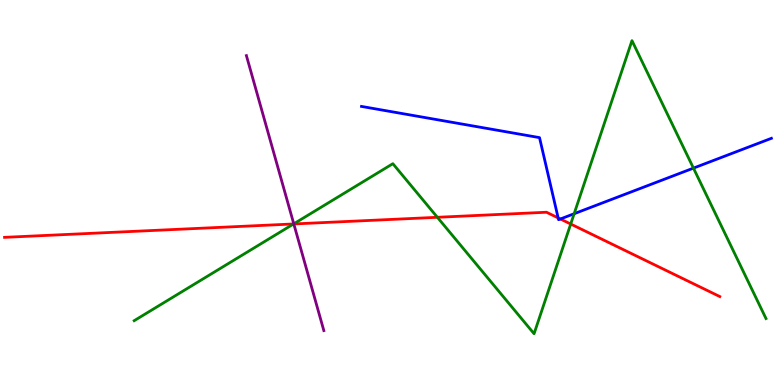[{'lines': ['blue', 'red'], 'intersections': [{'x': 7.2, 'y': 4.34}, {'x': 7.23, 'y': 4.31}]}, {'lines': ['green', 'red'], 'intersections': [{'x': 3.79, 'y': 4.18}, {'x': 5.64, 'y': 4.36}, {'x': 7.36, 'y': 4.18}]}, {'lines': ['purple', 'red'], 'intersections': [{'x': 3.79, 'y': 4.18}]}, {'lines': ['blue', 'green'], 'intersections': [{'x': 7.41, 'y': 4.45}, {'x': 8.95, 'y': 5.63}]}, {'lines': ['blue', 'purple'], 'intersections': []}, {'lines': ['green', 'purple'], 'intersections': [{'x': 3.79, 'y': 4.19}]}]